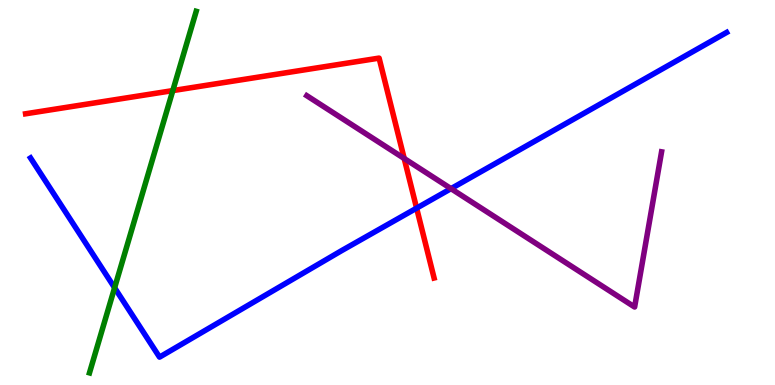[{'lines': ['blue', 'red'], 'intersections': [{'x': 5.38, 'y': 4.59}]}, {'lines': ['green', 'red'], 'intersections': [{'x': 2.23, 'y': 7.65}]}, {'lines': ['purple', 'red'], 'intersections': [{'x': 5.22, 'y': 5.88}]}, {'lines': ['blue', 'green'], 'intersections': [{'x': 1.48, 'y': 2.53}]}, {'lines': ['blue', 'purple'], 'intersections': [{'x': 5.82, 'y': 5.1}]}, {'lines': ['green', 'purple'], 'intersections': []}]